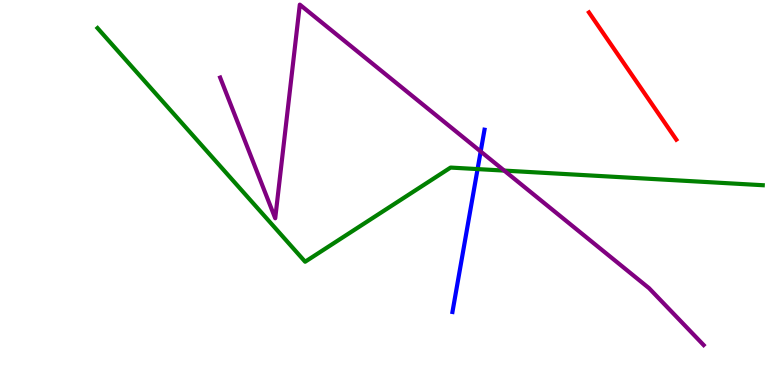[{'lines': ['blue', 'red'], 'intersections': []}, {'lines': ['green', 'red'], 'intersections': []}, {'lines': ['purple', 'red'], 'intersections': []}, {'lines': ['blue', 'green'], 'intersections': [{'x': 6.16, 'y': 5.61}]}, {'lines': ['blue', 'purple'], 'intersections': [{'x': 6.2, 'y': 6.07}]}, {'lines': ['green', 'purple'], 'intersections': [{'x': 6.51, 'y': 5.57}]}]